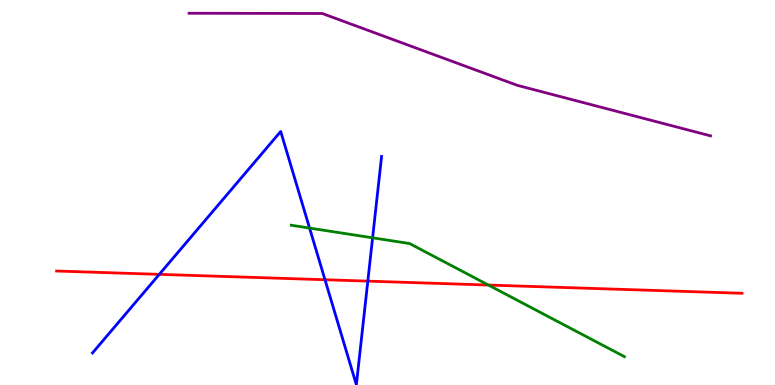[{'lines': ['blue', 'red'], 'intersections': [{'x': 2.06, 'y': 2.87}, {'x': 4.19, 'y': 2.73}, {'x': 4.75, 'y': 2.7}]}, {'lines': ['green', 'red'], 'intersections': [{'x': 6.3, 'y': 2.6}]}, {'lines': ['purple', 'red'], 'intersections': []}, {'lines': ['blue', 'green'], 'intersections': [{'x': 3.99, 'y': 4.08}, {'x': 4.81, 'y': 3.82}]}, {'lines': ['blue', 'purple'], 'intersections': []}, {'lines': ['green', 'purple'], 'intersections': []}]